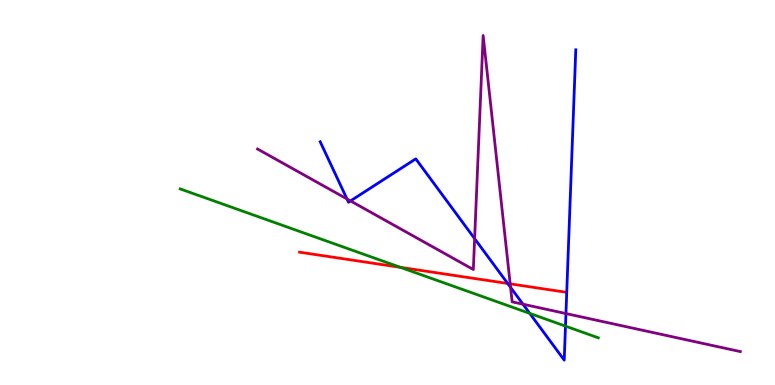[{'lines': ['blue', 'red'], 'intersections': [{'x': 6.55, 'y': 2.64}]}, {'lines': ['green', 'red'], 'intersections': [{'x': 5.17, 'y': 3.06}]}, {'lines': ['purple', 'red'], 'intersections': [{'x': 6.58, 'y': 2.63}]}, {'lines': ['blue', 'green'], 'intersections': [{'x': 6.84, 'y': 1.86}, {'x': 7.3, 'y': 1.53}]}, {'lines': ['blue', 'purple'], 'intersections': [{'x': 4.48, 'y': 4.83}, {'x': 4.52, 'y': 4.78}, {'x': 6.12, 'y': 3.8}, {'x': 6.59, 'y': 2.54}, {'x': 6.75, 'y': 2.1}, {'x': 7.3, 'y': 1.86}]}, {'lines': ['green', 'purple'], 'intersections': []}]